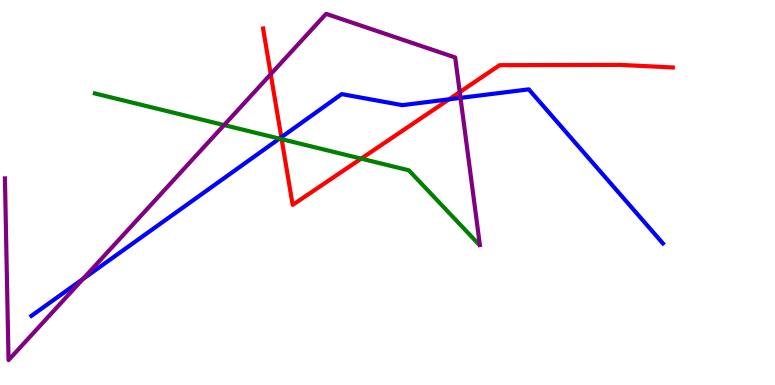[{'lines': ['blue', 'red'], 'intersections': [{'x': 3.63, 'y': 6.44}, {'x': 5.79, 'y': 7.42}]}, {'lines': ['green', 'red'], 'intersections': [{'x': 3.63, 'y': 6.39}, {'x': 4.66, 'y': 5.88}]}, {'lines': ['purple', 'red'], 'intersections': [{'x': 3.49, 'y': 8.07}, {'x': 5.93, 'y': 7.61}]}, {'lines': ['blue', 'green'], 'intersections': [{'x': 3.61, 'y': 6.4}]}, {'lines': ['blue', 'purple'], 'intersections': [{'x': 1.07, 'y': 2.75}, {'x': 5.94, 'y': 7.46}]}, {'lines': ['green', 'purple'], 'intersections': [{'x': 2.89, 'y': 6.75}]}]